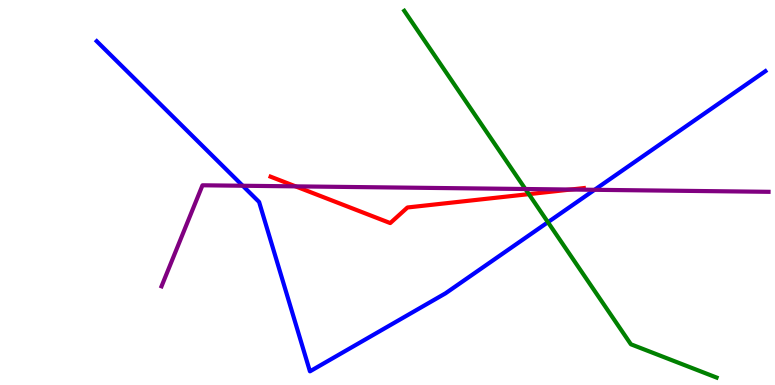[{'lines': ['blue', 'red'], 'intersections': []}, {'lines': ['green', 'red'], 'intersections': [{'x': 6.82, 'y': 4.96}]}, {'lines': ['purple', 'red'], 'intersections': [{'x': 3.81, 'y': 5.16}, {'x': 7.36, 'y': 5.08}]}, {'lines': ['blue', 'green'], 'intersections': [{'x': 7.07, 'y': 4.23}]}, {'lines': ['blue', 'purple'], 'intersections': [{'x': 3.13, 'y': 5.18}, {'x': 7.67, 'y': 5.07}]}, {'lines': ['green', 'purple'], 'intersections': [{'x': 6.78, 'y': 5.09}]}]